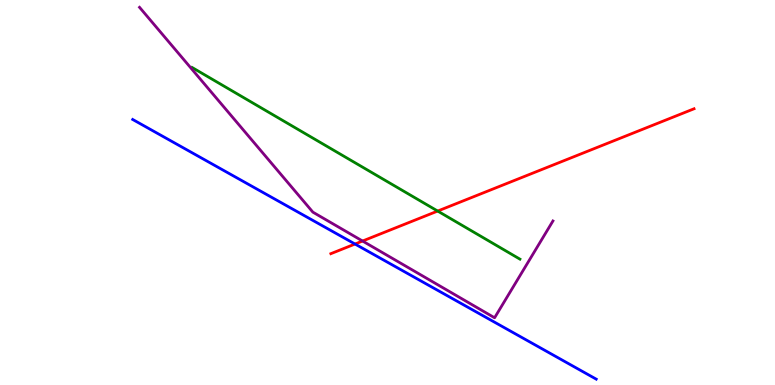[{'lines': ['blue', 'red'], 'intersections': [{'x': 4.58, 'y': 3.66}]}, {'lines': ['green', 'red'], 'intersections': [{'x': 5.65, 'y': 4.52}]}, {'lines': ['purple', 'red'], 'intersections': [{'x': 4.68, 'y': 3.74}]}, {'lines': ['blue', 'green'], 'intersections': []}, {'lines': ['blue', 'purple'], 'intersections': []}, {'lines': ['green', 'purple'], 'intersections': []}]